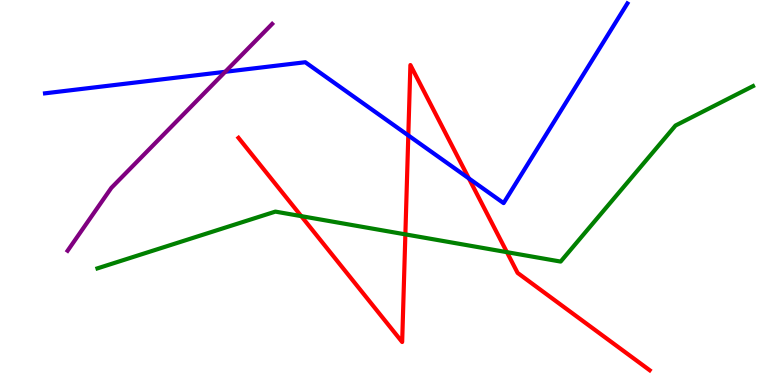[{'lines': ['blue', 'red'], 'intersections': [{'x': 5.27, 'y': 6.48}, {'x': 6.05, 'y': 5.37}]}, {'lines': ['green', 'red'], 'intersections': [{'x': 3.89, 'y': 4.39}, {'x': 5.23, 'y': 3.91}, {'x': 6.54, 'y': 3.45}]}, {'lines': ['purple', 'red'], 'intersections': []}, {'lines': ['blue', 'green'], 'intersections': []}, {'lines': ['blue', 'purple'], 'intersections': [{'x': 2.91, 'y': 8.14}]}, {'lines': ['green', 'purple'], 'intersections': []}]